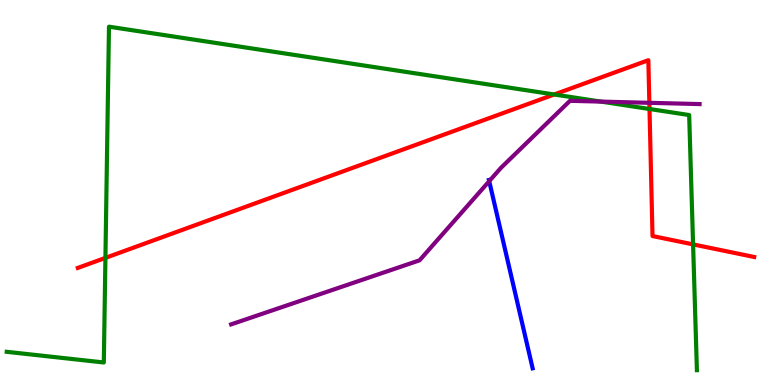[{'lines': ['blue', 'red'], 'intersections': []}, {'lines': ['green', 'red'], 'intersections': [{'x': 1.36, 'y': 3.3}, {'x': 7.15, 'y': 7.55}, {'x': 8.38, 'y': 7.17}, {'x': 8.94, 'y': 3.65}]}, {'lines': ['purple', 'red'], 'intersections': [{'x': 8.38, 'y': 7.33}]}, {'lines': ['blue', 'green'], 'intersections': []}, {'lines': ['blue', 'purple'], 'intersections': [{'x': 6.31, 'y': 5.29}]}, {'lines': ['green', 'purple'], 'intersections': [{'x': 7.75, 'y': 7.36}]}]